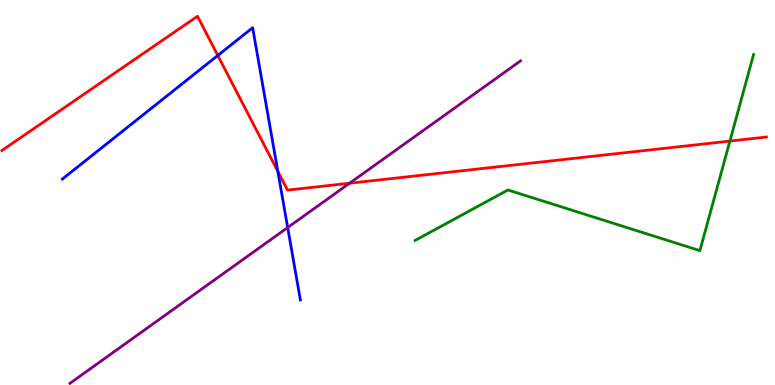[{'lines': ['blue', 'red'], 'intersections': [{'x': 2.81, 'y': 8.56}, {'x': 3.59, 'y': 5.55}]}, {'lines': ['green', 'red'], 'intersections': [{'x': 9.42, 'y': 6.34}]}, {'lines': ['purple', 'red'], 'intersections': [{'x': 4.51, 'y': 5.24}]}, {'lines': ['blue', 'green'], 'intersections': []}, {'lines': ['blue', 'purple'], 'intersections': [{'x': 3.71, 'y': 4.09}]}, {'lines': ['green', 'purple'], 'intersections': []}]